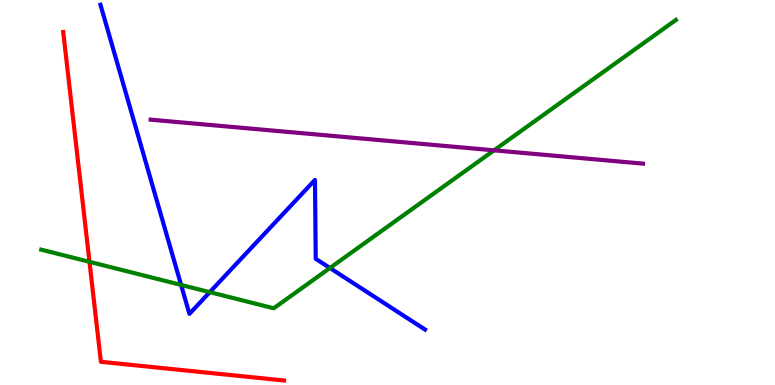[{'lines': ['blue', 'red'], 'intersections': []}, {'lines': ['green', 'red'], 'intersections': [{'x': 1.15, 'y': 3.2}]}, {'lines': ['purple', 'red'], 'intersections': []}, {'lines': ['blue', 'green'], 'intersections': [{'x': 2.34, 'y': 2.6}, {'x': 2.71, 'y': 2.41}, {'x': 4.26, 'y': 3.04}]}, {'lines': ['blue', 'purple'], 'intersections': []}, {'lines': ['green', 'purple'], 'intersections': [{'x': 6.37, 'y': 6.1}]}]